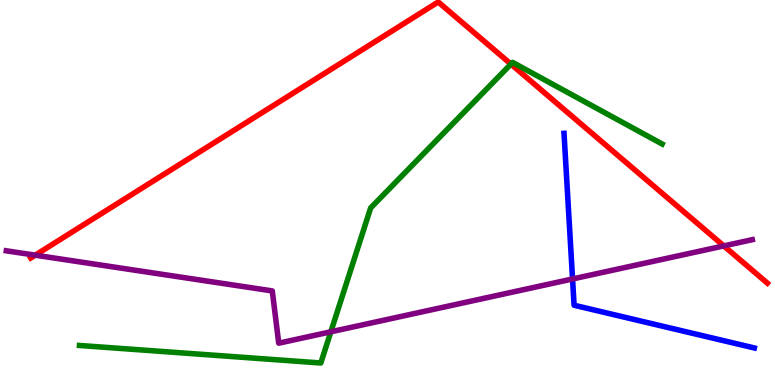[{'lines': ['blue', 'red'], 'intersections': []}, {'lines': ['green', 'red'], 'intersections': [{'x': 6.59, 'y': 8.33}]}, {'lines': ['purple', 'red'], 'intersections': [{'x': 0.455, 'y': 3.37}, {'x': 9.34, 'y': 3.61}]}, {'lines': ['blue', 'green'], 'intersections': []}, {'lines': ['blue', 'purple'], 'intersections': [{'x': 7.39, 'y': 2.75}]}, {'lines': ['green', 'purple'], 'intersections': [{'x': 4.27, 'y': 1.38}]}]